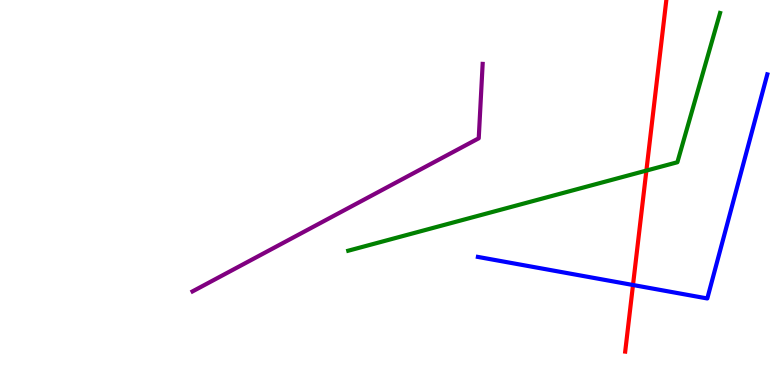[{'lines': ['blue', 'red'], 'intersections': [{'x': 8.17, 'y': 2.6}]}, {'lines': ['green', 'red'], 'intersections': [{'x': 8.34, 'y': 5.57}]}, {'lines': ['purple', 'red'], 'intersections': []}, {'lines': ['blue', 'green'], 'intersections': []}, {'lines': ['blue', 'purple'], 'intersections': []}, {'lines': ['green', 'purple'], 'intersections': []}]